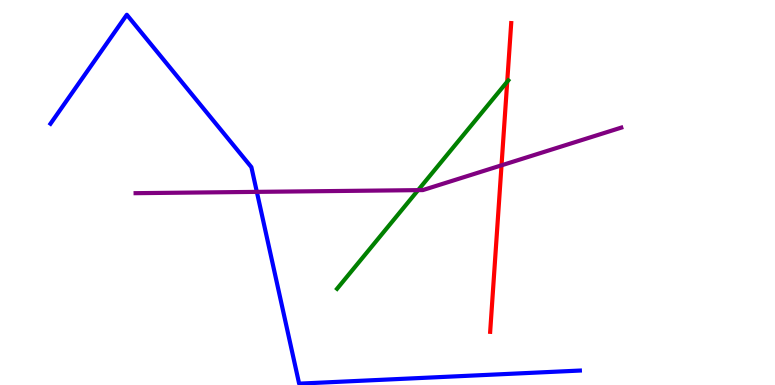[{'lines': ['blue', 'red'], 'intersections': []}, {'lines': ['green', 'red'], 'intersections': [{'x': 6.54, 'y': 7.88}]}, {'lines': ['purple', 'red'], 'intersections': [{'x': 6.47, 'y': 5.71}]}, {'lines': ['blue', 'green'], 'intersections': []}, {'lines': ['blue', 'purple'], 'intersections': [{'x': 3.31, 'y': 5.02}]}, {'lines': ['green', 'purple'], 'intersections': [{'x': 5.39, 'y': 5.06}]}]